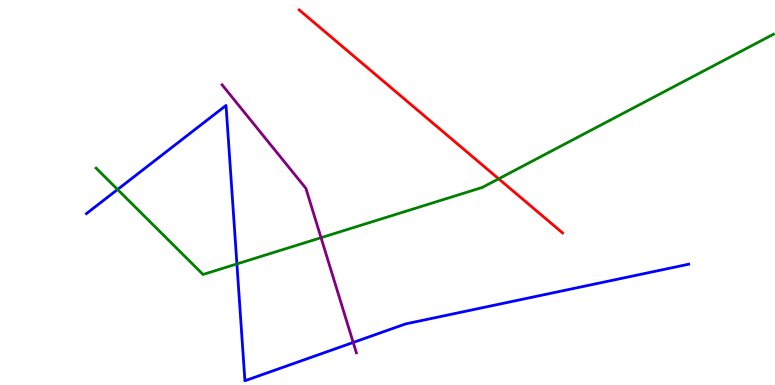[{'lines': ['blue', 'red'], 'intersections': []}, {'lines': ['green', 'red'], 'intersections': [{'x': 6.43, 'y': 5.36}]}, {'lines': ['purple', 'red'], 'intersections': []}, {'lines': ['blue', 'green'], 'intersections': [{'x': 1.52, 'y': 5.08}, {'x': 3.06, 'y': 3.14}]}, {'lines': ['blue', 'purple'], 'intersections': [{'x': 4.56, 'y': 1.1}]}, {'lines': ['green', 'purple'], 'intersections': [{'x': 4.14, 'y': 3.83}]}]